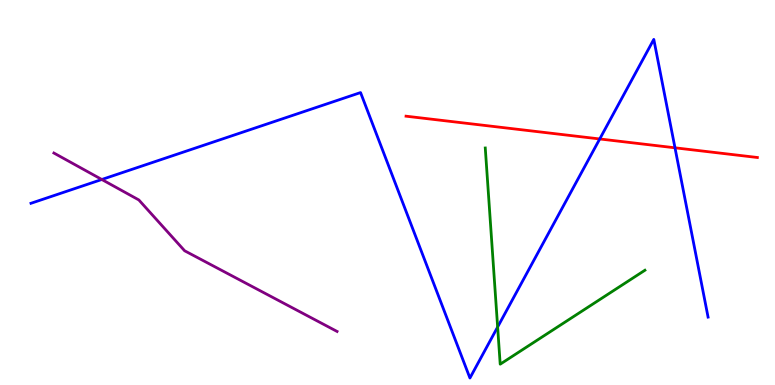[{'lines': ['blue', 'red'], 'intersections': [{'x': 7.74, 'y': 6.39}, {'x': 8.71, 'y': 6.16}]}, {'lines': ['green', 'red'], 'intersections': []}, {'lines': ['purple', 'red'], 'intersections': []}, {'lines': ['blue', 'green'], 'intersections': [{'x': 6.42, 'y': 1.51}]}, {'lines': ['blue', 'purple'], 'intersections': [{'x': 1.31, 'y': 5.34}]}, {'lines': ['green', 'purple'], 'intersections': []}]